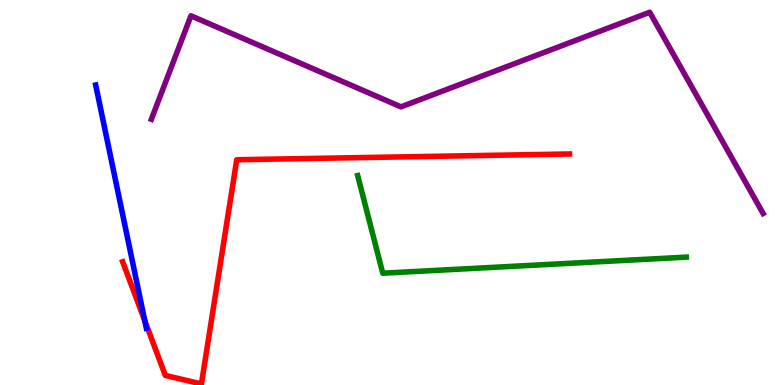[{'lines': ['blue', 'red'], 'intersections': [{'x': 1.87, 'y': 1.67}]}, {'lines': ['green', 'red'], 'intersections': []}, {'lines': ['purple', 'red'], 'intersections': []}, {'lines': ['blue', 'green'], 'intersections': []}, {'lines': ['blue', 'purple'], 'intersections': []}, {'lines': ['green', 'purple'], 'intersections': []}]